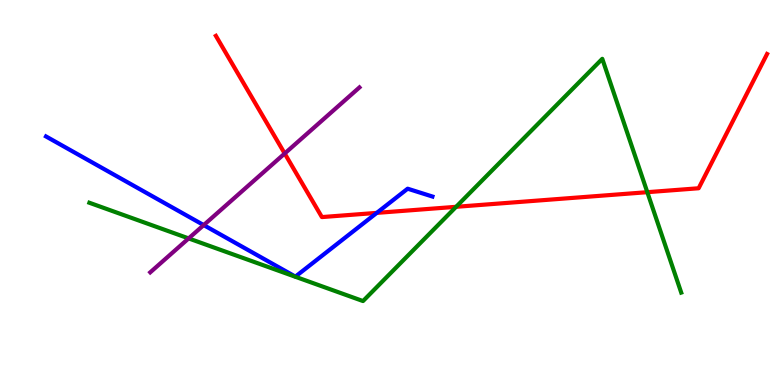[{'lines': ['blue', 'red'], 'intersections': [{'x': 4.86, 'y': 4.47}]}, {'lines': ['green', 'red'], 'intersections': [{'x': 5.89, 'y': 4.63}, {'x': 8.35, 'y': 5.01}]}, {'lines': ['purple', 'red'], 'intersections': [{'x': 3.67, 'y': 6.01}]}, {'lines': ['blue', 'green'], 'intersections': []}, {'lines': ['blue', 'purple'], 'intersections': [{'x': 2.63, 'y': 4.15}]}, {'lines': ['green', 'purple'], 'intersections': [{'x': 2.43, 'y': 3.81}]}]